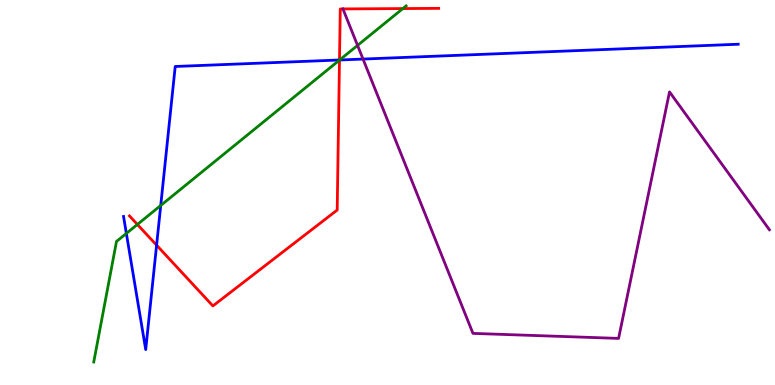[{'lines': ['blue', 'red'], 'intersections': [{'x': 2.02, 'y': 3.63}, {'x': 4.38, 'y': 8.44}]}, {'lines': ['green', 'red'], 'intersections': [{'x': 1.77, 'y': 4.17}, {'x': 4.38, 'y': 8.44}, {'x': 5.2, 'y': 9.78}]}, {'lines': ['purple', 'red'], 'intersections': []}, {'lines': ['blue', 'green'], 'intersections': [{'x': 1.63, 'y': 3.94}, {'x': 2.07, 'y': 4.66}, {'x': 4.38, 'y': 8.44}]}, {'lines': ['blue', 'purple'], 'intersections': [{'x': 4.68, 'y': 8.47}]}, {'lines': ['green', 'purple'], 'intersections': [{'x': 4.61, 'y': 8.82}]}]